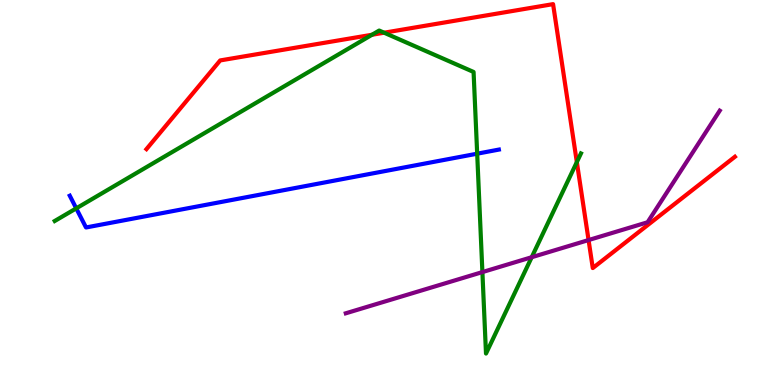[{'lines': ['blue', 'red'], 'intersections': []}, {'lines': ['green', 'red'], 'intersections': [{'x': 4.8, 'y': 9.1}, {'x': 4.96, 'y': 9.15}, {'x': 7.44, 'y': 5.79}]}, {'lines': ['purple', 'red'], 'intersections': [{'x': 7.59, 'y': 3.76}]}, {'lines': ['blue', 'green'], 'intersections': [{'x': 0.984, 'y': 4.59}, {'x': 6.16, 'y': 6.01}]}, {'lines': ['blue', 'purple'], 'intersections': []}, {'lines': ['green', 'purple'], 'intersections': [{'x': 6.22, 'y': 2.93}, {'x': 6.86, 'y': 3.32}]}]